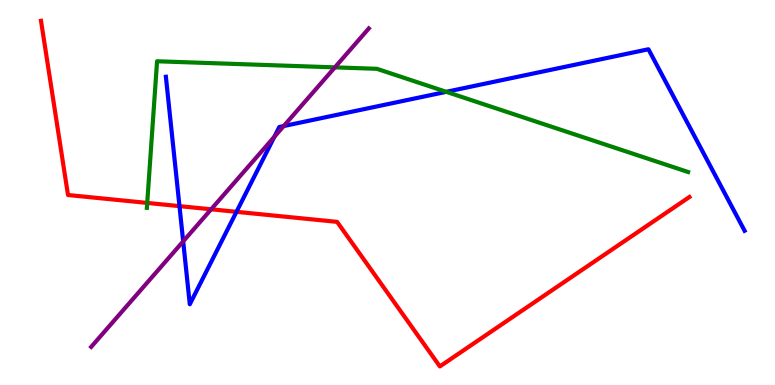[{'lines': ['blue', 'red'], 'intersections': [{'x': 2.32, 'y': 4.65}, {'x': 3.05, 'y': 4.5}]}, {'lines': ['green', 'red'], 'intersections': [{'x': 1.9, 'y': 4.73}]}, {'lines': ['purple', 'red'], 'intersections': [{'x': 2.72, 'y': 4.56}]}, {'lines': ['blue', 'green'], 'intersections': [{'x': 5.76, 'y': 7.61}]}, {'lines': ['blue', 'purple'], 'intersections': [{'x': 2.36, 'y': 3.73}, {'x': 3.54, 'y': 6.45}, {'x': 3.66, 'y': 6.73}]}, {'lines': ['green', 'purple'], 'intersections': [{'x': 4.32, 'y': 8.25}]}]